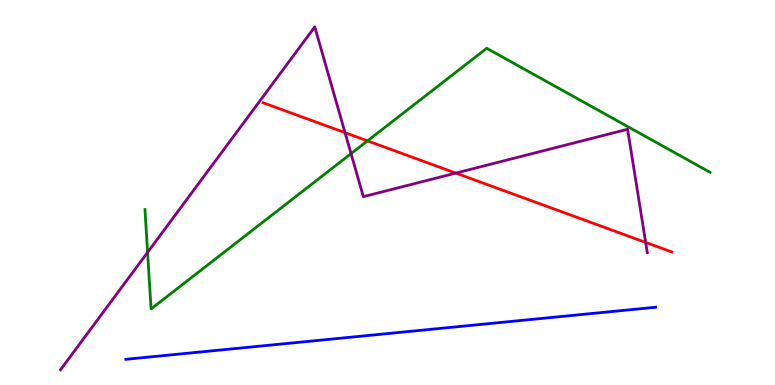[{'lines': ['blue', 'red'], 'intersections': []}, {'lines': ['green', 'red'], 'intersections': [{'x': 4.74, 'y': 6.34}]}, {'lines': ['purple', 'red'], 'intersections': [{'x': 4.45, 'y': 6.55}, {'x': 5.88, 'y': 5.5}, {'x': 8.33, 'y': 3.7}]}, {'lines': ['blue', 'green'], 'intersections': []}, {'lines': ['blue', 'purple'], 'intersections': []}, {'lines': ['green', 'purple'], 'intersections': [{'x': 1.9, 'y': 3.45}, {'x': 4.53, 'y': 6.01}]}]